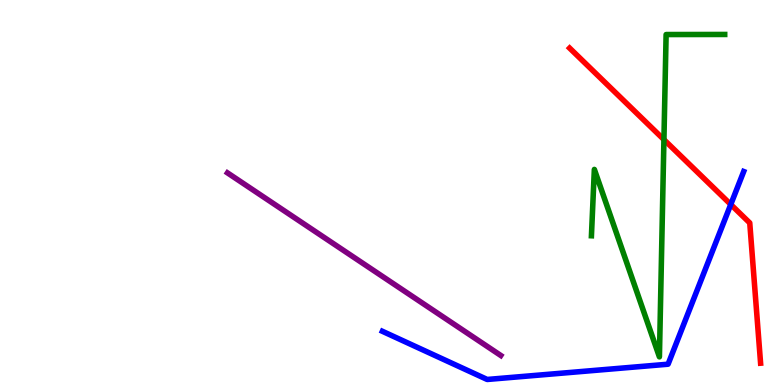[{'lines': ['blue', 'red'], 'intersections': [{'x': 9.43, 'y': 4.69}]}, {'lines': ['green', 'red'], 'intersections': [{'x': 8.57, 'y': 6.37}]}, {'lines': ['purple', 'red'], 'intersections': []}, {'lines': ['blue', 'green'], 'intersections': []}, {'lines': ['blue', 'purple'], 'intersections': []}, {'lines': ['green', 'purple'], 'intersections': []}]